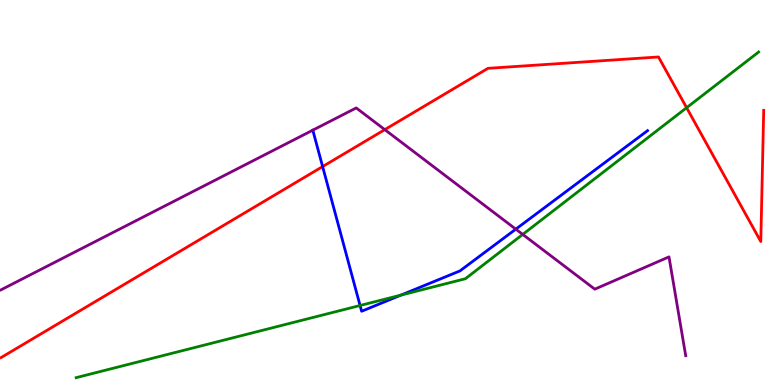[{'lines': ['blue', 'red'], 'intersections': [{'x': 4.16, 'y': 5.67}]}, {'lines': ['green', 'red'], 'intersections': [{'x': 8.86, 'y': 7.2}]}, {'lines': ['purple', 'red'], 'intersections': [{'x': 4.97, 'y': 6.63}]}, {'lines': ['blue', 'green'], 'intersections': [{'x': 4.65, 'y': 2.06}, {'x': 5.17, 'y': 2.33}]}, {'lines': ['blue', 'purple'], 'intersections': [{'x': 4.04, 'y': 6.62}, {'x': 6.66, 'y': 4.05}]}, {'lines': ['green', 'purple'], 'intersections': [{'x': 6.74, 'y': 3.91}]}]